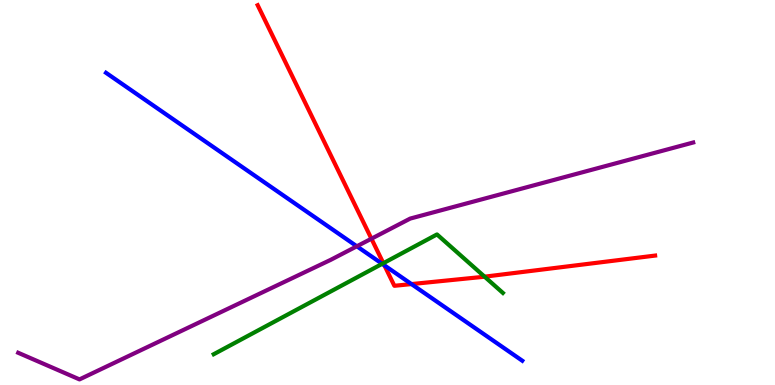[{'lines': ['blue', 'red'], 'intersections': [{'x': 4.96, 'y': 3.11}, {'x': 5.31, 'y': 2.62}]}, {'lines': ['green', 'red'], 'intersections': [{'x': 4.95, 'y': 3.16}, {'x': 6.25, 'y': 2.81}]}, {'lines': ['purple', 'red'], 'intersections': [{'x': 4.79, 'y': 3.8}]}, {'lines': ['blue', 'green'], 'intersections': [{'x': 4.93, 'y': 3.15}]}, {'lines': ['blue', 'purple'], 'intersections': [{'x': 4.6, 'y': 3.6}]}, {'lines': ['green', 'purple'], 'intersections': []}]